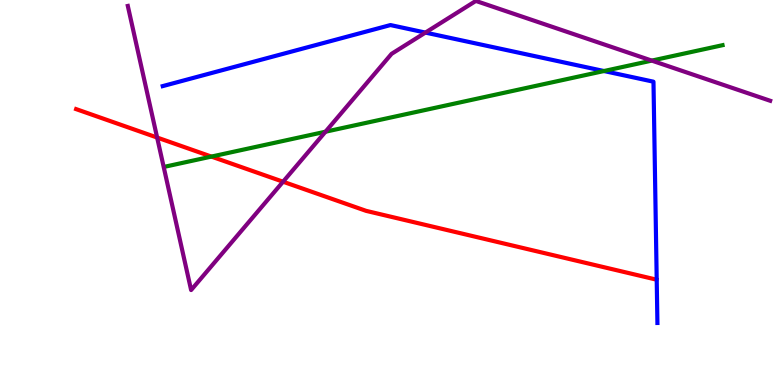[{'lines': ['blue', 'red'], 'intersections': []}, {'lines': ['green', 'red'], 'intersections': [{'x': 2.73, 'y': 5.93}]}, {'lines': ['purple', 'red'], 'intersections': [{'x': 2.03, 'y': 6.43}, {'x': 3.65, 'y': 5.28}]}, {'lines': ['blue', 'green'], 'intersections': [{'x': 7.79, 'y': 8.16}]}, {'lines': ['blue', 'purple'], 'intersections': [{'x': 5.49, 'y': 9.15}]}, {'lines': ['green', 'purple'], 'intersections': [{'x': 4.2, 'y': 6.58}, {'x': 8.41, 'y': 8.43}]}]